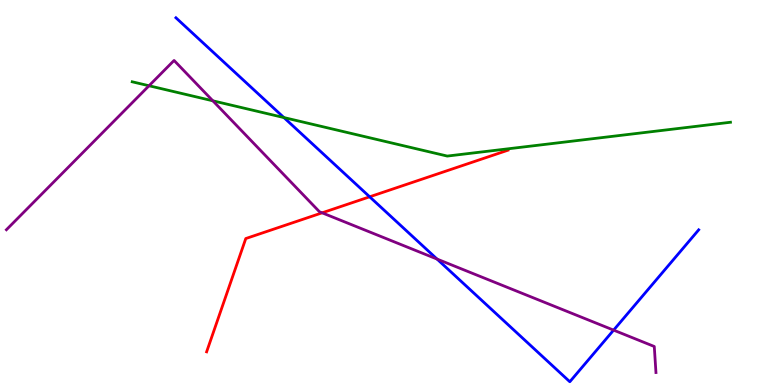[{'lines': ['blue', 'red'], 'intersections': [{'x': 4.77, 'y': 4.89}]}, {'lines': ['green', 'red'], 'intersections': []}, {'lines': ['purple', 'red'], 'intersections': [{'x': 4.16, 'y': 4.47}]}, {'lines': ['blue', 'green'], 'intersections': [{'x': 3.66, 'y': 6.95}]}, {'lines': ['blue', 'purple'], 'intersections': [{'x': 5.64, 'y': 3.27}, {'x': 7.92, 'y': 1.43}]}, {'lines': ['green', 'purple'], 'intersections': [{'x': 1.92, 'y': 7.77}, {'x': 2.75, 'y': 7.38}]}]